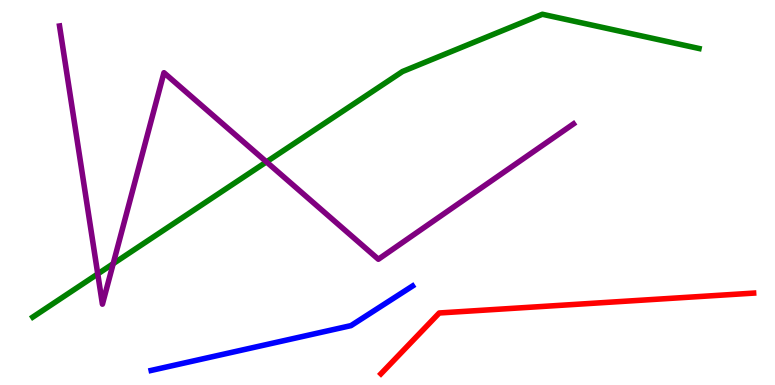[{'lines': ['blue', 'red'], 'intersections': []}, {'lines': ['green', 'red'], 'intersections': []}, {'lines': ['purple', 'red'], 'intersections': []}, {'lines': ['blue', 'green'], 'intersections': []}, {'lines': ['blue', 'purple'], 'intersections': []}, {'lines': ['green', 'purple'], 'intersections': [{'x': 1.26, 'y': 2.88}, {'x': 1.46, 'y': 3.15}, {'x': 3.44, 'y': 5.8}]}]